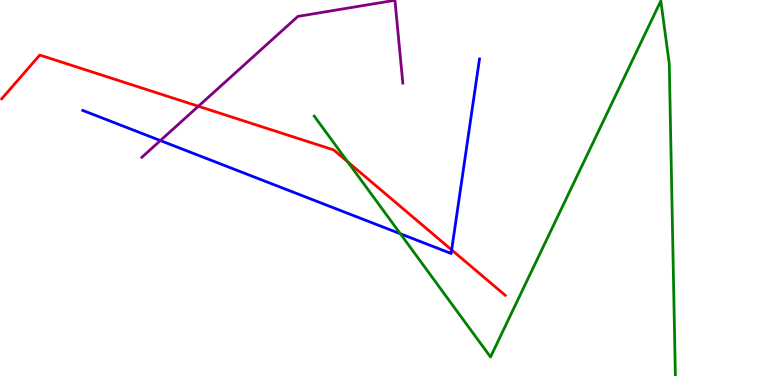[{'lines': ['blue', 'red'], 'intersections': [{'x': 5.83, 'y': 3.51}]}, {'lines': ['green', 'red'], 'intersections': [{'x': 4.49, 'y': 5.8}]}, {'lines': ['purple', 'red'], 'intersections': [{'x': 2.56, 'y': 7.24}]}, {'lines': ['blue', 'green'], 'intersections': [{'x': 5.17, 'y': 3.93}]}, {'lines': ['blue', 'purple'], 'intersections': [{'x': 2.07, 'y': 6.35}]}, {'lines': ['green', 'purple'], 'intersections': []}]